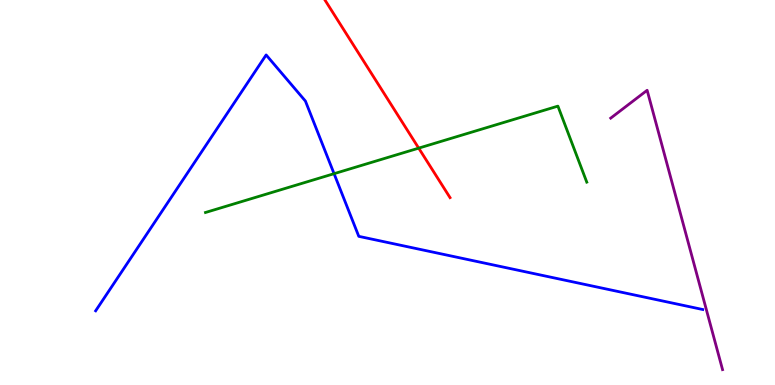[{'lines': ['blue', 'red'], 'intersections': []}, {'lines': ['green', 'red'], 'intersections': [{'x': 5.4, 'y': 6.15}]}, {'lines': ['purple', 'red'], 'intersections': []}, {'lines': ['blue', 'green'], 'intersections': [{'x': 4.31, 'y': 5.49}]}, {'lines': ['blue', 'purple'], 'intersections': []}, {'lines': ['green', 'purple'], 'intersections': []}]